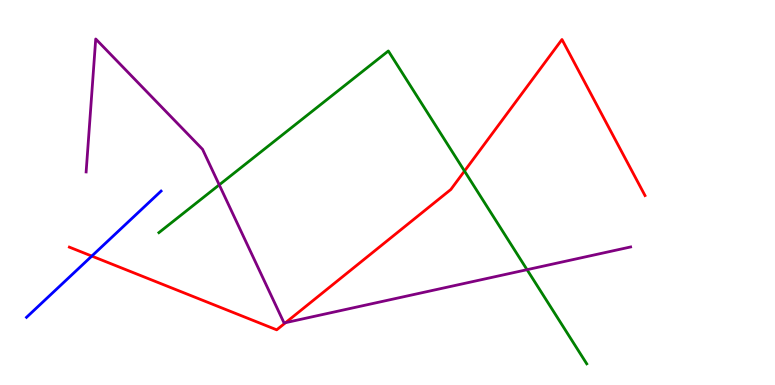[{'lines': ['blue', 'red'], 'intersections': [{'x': 1.18, 'y': 3.35}]}, {'lines': ['green', 'red'], 'intersections': [{'x': 5.99, 'y': 5.56}]}, {'lines': ['purple', 'red'], 'intersections': [{'x': 3.69, 'y': 1.62}]}, {'lines': ['blue', 'green'], 'intersections': []}, {'lines': ['blue', 'purple'], 'intersections': []}, {'lines': ['green', 'purple'], 'intersections': [{'x': 2.83, 'y': 5.2}, {'x': 6.8, 'y': 3.0}]}]